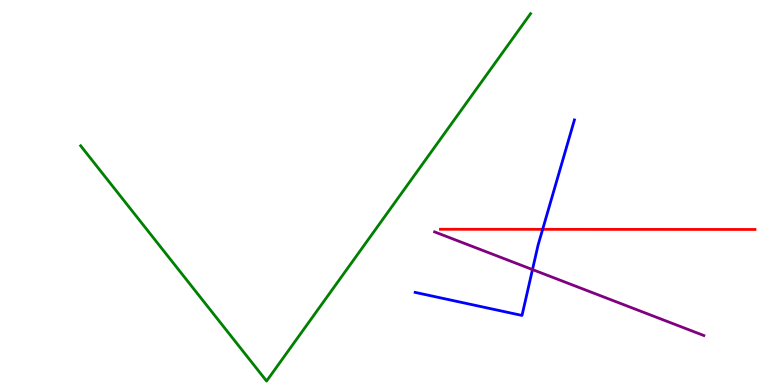[{'lines': ['blue', 'red'], 'intersections': [{'x': 7.0, 'y': 4.04}]}, {'lines': ['green', 'red'], 'intersections': []}, {'lines': ['purple', 'red'], 'intersections': []}, {'lines': ['blue', 'green'], 'intersections': []}, {'lines': ['blue', 'purple'], 'intersections': [{'x': 6.87, 'y': 3.0}]}, {'lines': ['green', 'purple'], 'intersections': []}]